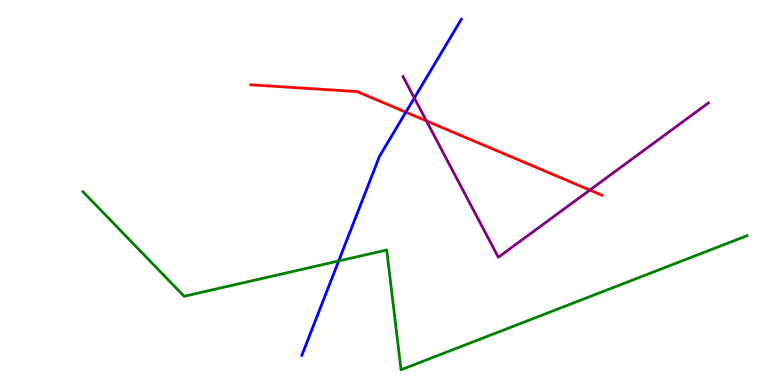[{'lines': ['blue', 'red'], 'intersections': [{'x': 5.24, 'y': 7.09}]}, {'lines': ['green', 'red'], 'intersections': []}, {'lines': ['purple', 'red'], 'intersections': [{'x': 5.5, 'y': 6.86}, {'x': 7.61, 'y': 5.06}]}, {'lines': ['blue', 'green'], 'intersections': [{'x': 4.37, 'y': 3.22}]}, {'lines': ['blue', 'purple'], 'intersections': [{'x': 5.35, 'y': 7.45}]}, {'lines': ['green', 'purple'], 'intersections': []}]